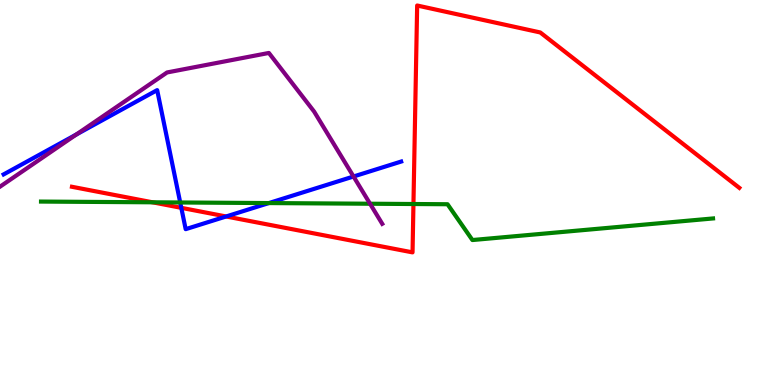[{'lines': ['blue', 'red'], 'intersections': [{'x': 2.34, 'y': 4.6}, {'x': 2.92, 'y': 4.38}]}, {'lines': ['green', 'red'], 'intersections': [{'x': 1.97, 'y': 4.75}, {'x': 5.33, 'y': 4.7}]}, {'lines': ['purple', 'red'], 'intersections': []}, {'lines': ['blue', 'green'], 'intersections': [{'x': 2.33, 'y': 4.74}, {'x': 3.47, 'y': 4.73}]}, {'lines': ['blue', 'purple'], 'intersections': [{'x': 0.984, 'y': 6.51}, {'x': 4.56, 'y': 5.42}]}, {'lines': ['green', 'purple'], 'intersections': [{'x': 4.77, 'y': 4.71}]}]